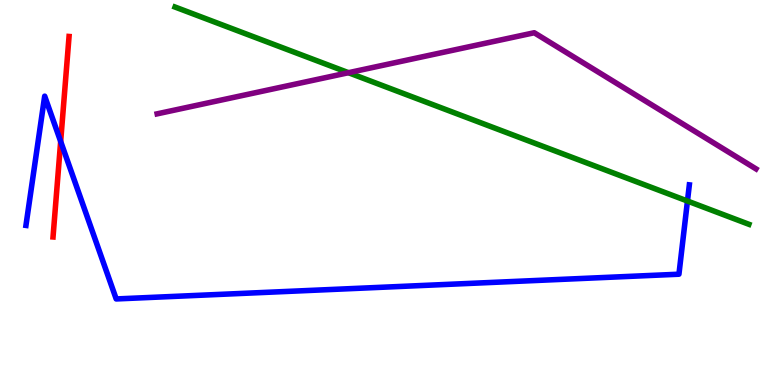[{'lines': ['blue', 'red'], 'intersections': [{'x': 0.783, 'y': 6.33}]}, {'lines': ['green', 'red'], 'intersections': []}, {'lines': ['purple', 'red'], 'intersections': []}, {'lines': ['blue', 'green'], 'intersections': [{'x': 8.87, 'y': 4.78}]}, {'lines': ['blue', 'purple'], 'intersections': []}, {'lines': ['green', 'purple'], 'intersections': [{'x': 4.5, 'y': 8.11}]}]